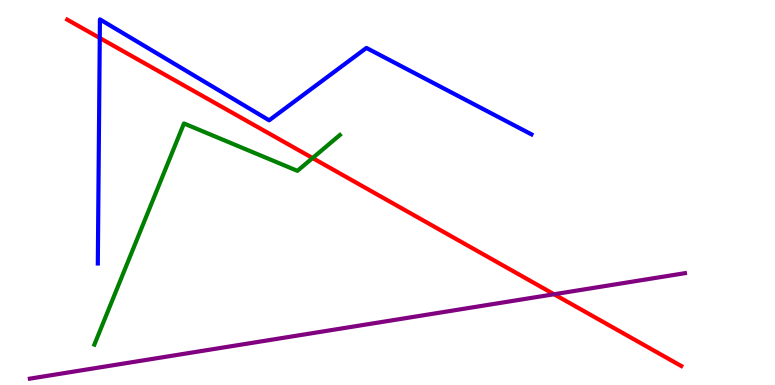[{'lines': ['blue', 'red'], 'intersections': [{'x': 1.29, 'y': 9.01}]}, {'lines': ['green', 'red'], 'intersections': [{'x': 4.03, 'y': 5.9}]}, {'lines': ['purple', 'red'], 'intersections': [{'x': 7.15, 'y': 2.36}]}, {'lines': ['blue', 'green'], 'intersections': []}, {'lines': ['blue', 'purple'], 'intersections': []}, {'lines': ['green', 'purple'], 'intersections': []}]